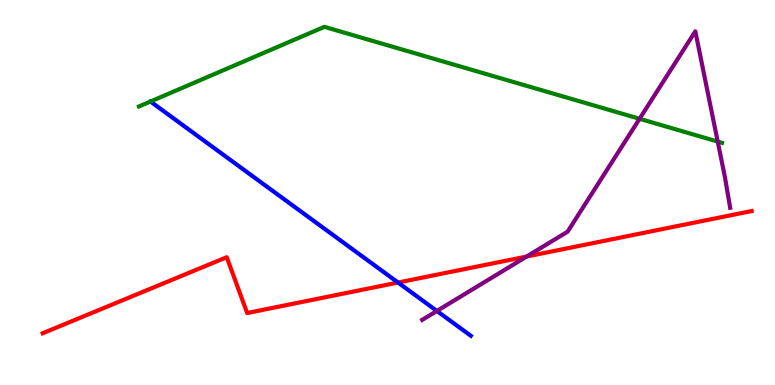[{'lines': ['blue', 'red'], 'intersections': [{'x': 5.14, 'y': 2.66}]}, {'lines': ['green', 'red'], 'intersections': []}, {'lines': ['purple', 'red'], 'intersections': [{'x': 6.8, 'y': 3.34}]}, {'lines': ['blue', 'green'], 'intersections': []}, {'lines': ['blue', 'purple'], 'intersections': [{'x': 5.64, 'y': 1.92}]}, {'lines': ['green', 'purple'], 'intersections': [{'x': 8.25, 'y': 6.91}, {'x': 9.26, 'y': 6.32}]}]